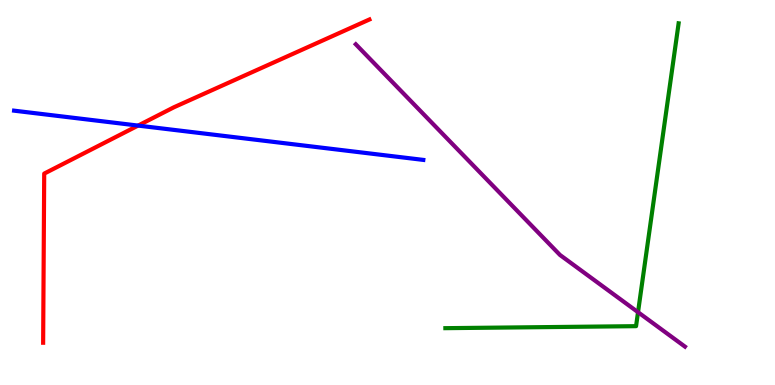[{'lines': ['blue', 'red'], 'intersections': [{'x': 1.78, 'y': 6.74}]}, {'lines': ['green', 'red'], 'intersections': []}, {'lines': ['purple', 'red'], 'intersections': []}, {'lines': ['blue', 'green'], 'intersections': []}, {'lines': ['blue', 'purple'], 'intersections': []}, {'lines': ['green', 'purple'], 'intersections': [{'x': 8.23, 'y': 1.89}]}]